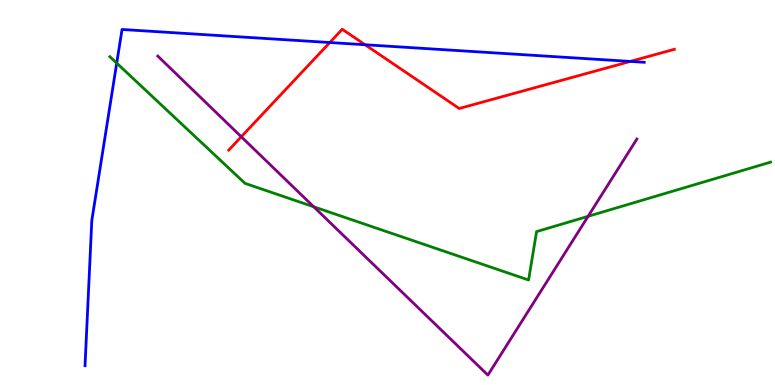[{'lines': ['blue', 'red'], 'intersections': [{'x': 4.26, 'y': 8.9}, {'x': 4.71, 'y': 8.84}, {'x': 8.13, 'y': 8.4}]}, {'lines': ['green', 'red'], 'intersections': []}, {'lines': ['purple', 'red'], 'intersections': [{'x': 3.11, 'y': 6.45}]}, {'lines': ['blue', 'green'], 'intersections': [{'x': 1.51, 'y': 8.36}]}, {'lines': ['blue', 'purple'], 'intersections': []}, {'lines': ['green', 'purple'], 'intersections': [{'x': 4.05, 'y': 4.63}, {'x': 7.59, 'y': 4.38}]}]